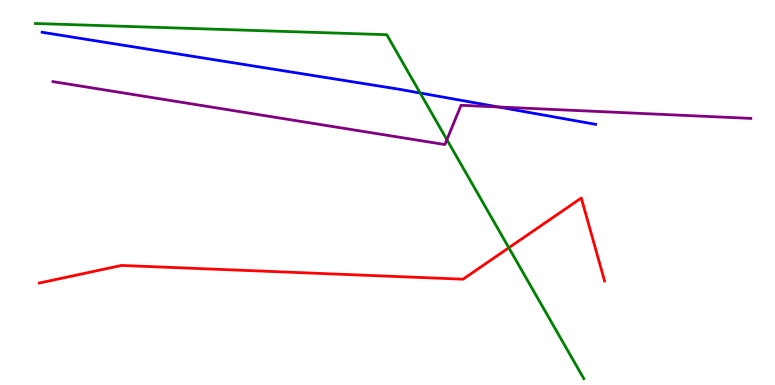[{'lines': ['blue', 'red'], 'intersections': []}, {'lines': ['green', 'red'], 'intersections': [{'x': 6.57, 'y': 3.56}]}, {'lines': ['purple', 'red'], 'intersections': []}, {'lines': ['blue', 'green'], 'intersections': [{'x': 5.42, 'y': 7.58}]}, {'lines': ['blue', 'purple'], 'intersections': [{'x': 6.43, 'y': 7.22}]}, {'lines': ['green', 'purple'], 'intersections': [{'x': 5.77, 'y': 6.37}]}]